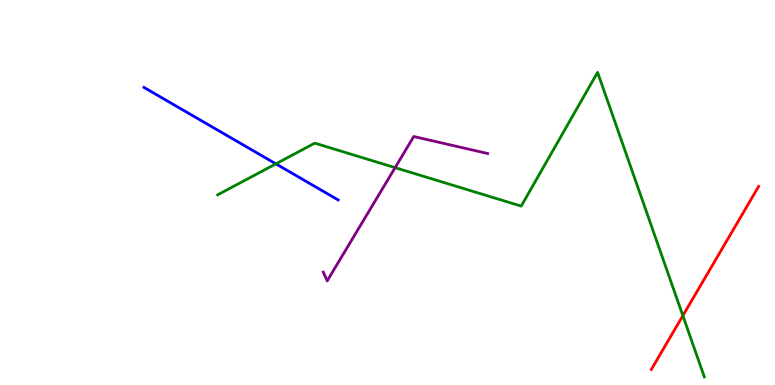[{'lines': ['blue', 'red'], 'intersections': []}, {'lines': ['green', 'red'], 'intersections': [{'x': 8.81, 'y': 1.8}]}, {'lines': ['purple', 'red'], 'intersections': []}, {'lines': ['blue', 'green'], 'intersections': [{'x': 3.56, 'y': 5.74}]}, {'lines': ['blue', 'purple'], 'intersections': []}, {'lines': ['green', 'purple'], 'intersections': [{'x': 5.1, 'y': 5.65}]}]